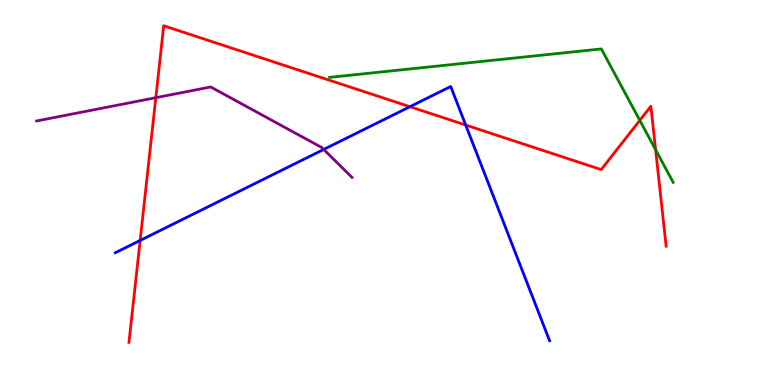[{'lines': ['blue', 'red'], 'intersections': [{'x': 1.81, 'y': 3.75}, {'x': 5.29, 'y': 7.23}, {'x': 6.01, 'y': 6.75}]}, {'lines': ['green', 'red'], 'intersections': [{'x': 8.26, 'y': 6.87}, {'x': 8.46, 'y': 6.11}]}, {'lines': ['purple', 'red'], 'intersections': [{'x': 2.01, 'y': 7.46}]}, {'lines': ['blue', 'green'], 'intersections': []}, {'lines': ['blue', 'purple'], 'intersections': [{'x': 4.18, 'y': 6.12}]}, {'lines': ['green', 'purple'], 'intersections': []}]